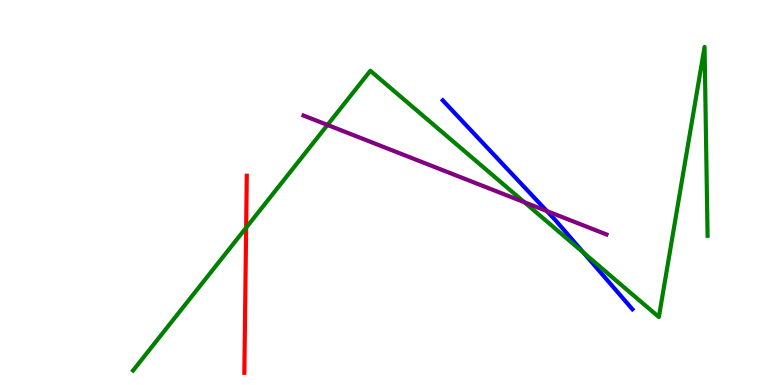[{'lines': ['blue', 'red'], 'intersections': []}, {'lines': ['green', 'red'], 'intersections': [{'x': 3.18, 'y': 4.09}]}, {'lines': ['purple', 'red'], 'intersections': []}, {'lines': ['blue', 'green'], 'intersections': [{'x': 7.53, 'y': 3.43}]}, {'lines': ['blue', 'purple'], 'intersections': [{'x': 7.06, 'y': 4.52}]}, {'lines': ['green', 'purple'], 'intersections': [{'x': 4.23, 'y': 6.75}, {'x': 6.77, 'y': 4.75}]}]